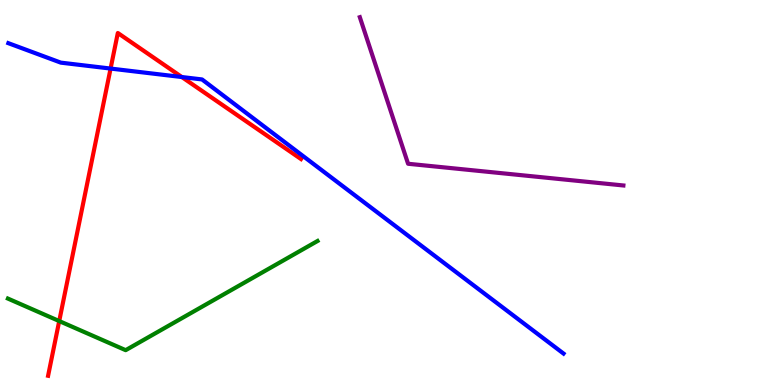[{'lines': ['blue', 'red'], 'intersections': [{'x': 1.43, 'y': 8.22}, {'x': 2.35, 'y': 8.0}]}, {'lines': ['green', 'red'], 'intersections': [{'x': 0.764, 'y': 1.66}]}, {'lines': ['purple', 'red'], 'intersections': []}, {'lines': ['blue', 'green'], 'intersections': []}, {'lines': ['blue', 'purple'], 'intersections': []}, {'lines': ['green', 'purple'], 'intersections': []}]